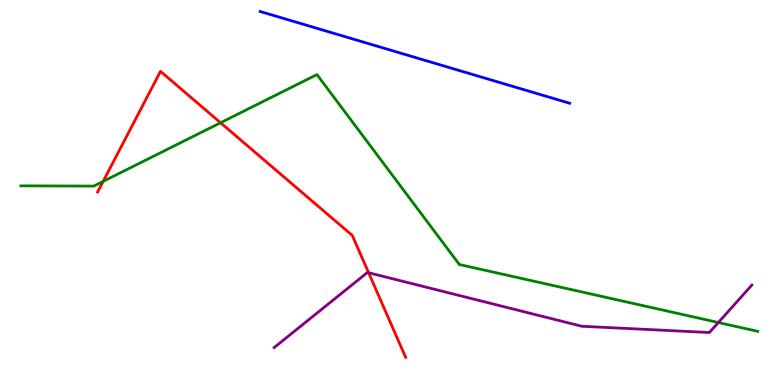[{'lines': ['blue', 'red'], 'intersections': []}, {'lines': ['green', 'red'], 'intersections': [{'x': 1.33, 'y': 5.29}, {'x': 2.85, 'y': 6.81}]}, {'lines': ['purple', 'red'], 'intersections': [{'x': 4.76, 'y': 2.92}]}, {'lines': ['blue', 'green'], 'intersections': []}, {'lines': ['blue', 'purple'], 'intersections': []}, {'lines': ['green', 'purple'], 'intersections': [{'x': 9.27, 'y': 1.62}]}]